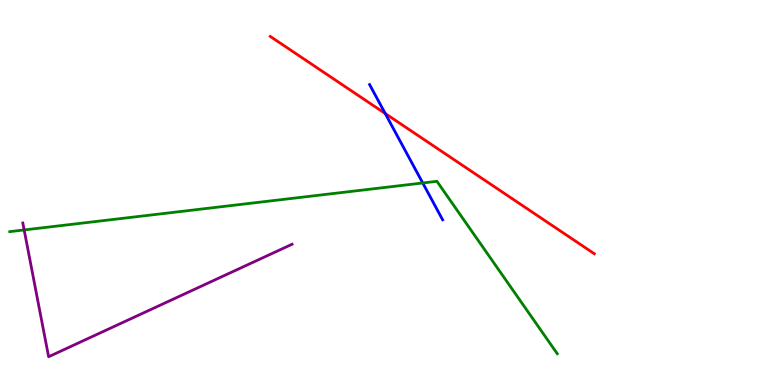[{'lines': ['blue', 'red'], 'intersections': [{'x': 4.97, 'y': 7.05}]}, {'lines': ['green', 'red'], 'intersections': []}, {'lines': ['purple', 'red'], 'intersections': []}, {'lines': ['blue', 'green'], 'intersections': [{'x': 5.45, 'y': 5.25}]}, {'lines': ['blue', 'purple'], 'intersections': []}, {'lines': ['green', 'purple'], 'intersections': [{'x': 0.312, 'y': 4.03}]}]